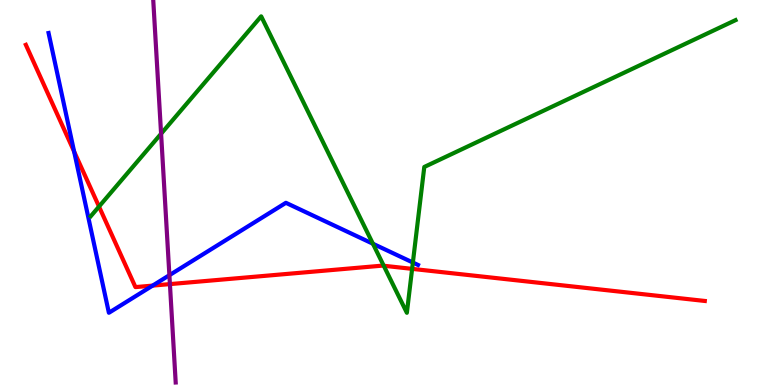[{'lines': ['blue', 'red'], 'intersections': [{'x': 0.956, 'y': 6.06}, {'x': 1.97, 'y': 2.58}]}, {'lines': ['green', 'red'], 'intersections': [{'x': 1.28, 'y': 4.63}, {'x': 4.95, 'y': 3.1}, {'x': 5.32, 'y': 3.02}]}, {'lines': ['purple', 'red'], 'intersections': [{'x': 2.19, 'y': 2.62}]}, {'lines': ['blue', 'green'], 'intersections': [{'x': 4.81, 'y': 3.67}, {'x': 5.33, 'y': 3.18}]}, {'lines': ['blue', 'purple'], 'intersections': [{'x': 2.19, 'y': 2.85}]}, {'lines': ['green', 'purple'], 'intersections': [{'x': 2.08, 'y': 6.53}]}]